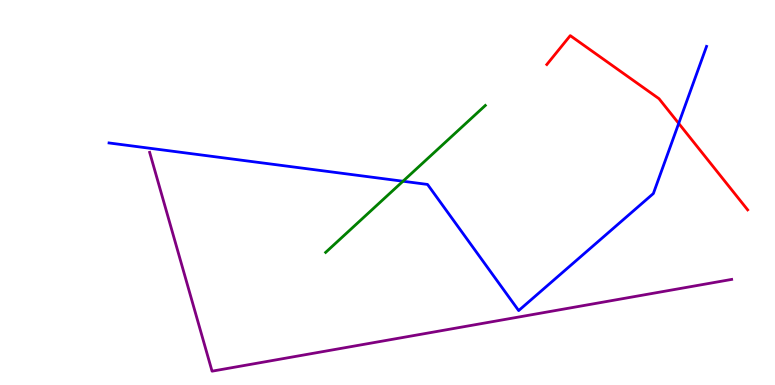[{'lines': ['blue', 'red'], 'intersections': [{'x': 8.76, 'y': 6.79}]}, {'lines': ['green', 'red'], 'intersections': []}, {'lines': ['purple', 'red'], 'intersections': []}, {'lines': ['blue', 'green'], 'intersections': [{'x': 5.2, 'y': 5.29}]}, {'lines': ['blue', 'purple'], 'intersections': []}, {'lines': ['green', 'purple'], 'intersections': []}]